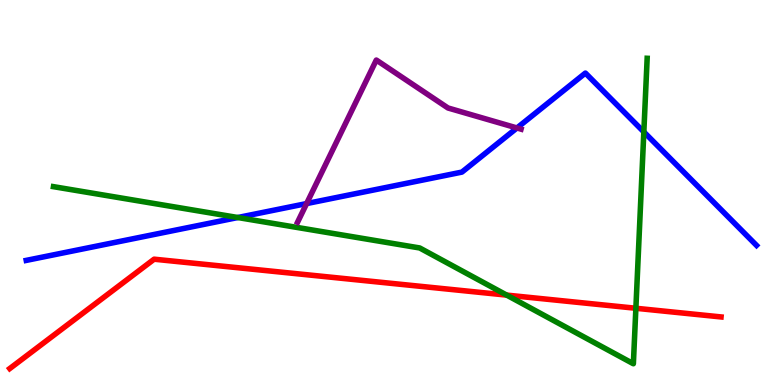[{'lines': ['blue', 'red'], 'intersections': []}, {'lines': ['green', 'red'], 'intersections': [{'x': 6.54, 'y': 2.33}, {'x': 8.2, 'y': 1.99}]}, {'lines': ['purple', 'red'], 'intersections': []}, {'lines': ['blue', 'green'], 'intersections': [{'x': 3.07, 'y': 4.35}, {'x': 8.31, 'y': 6.57}]}, {'lines': ['blue', 'purple'], 'intersections': [{'x': 3.96, 'y': 4.71}, {'x': 6.67, 'y': 6.68}]}, {'lines': ['green', 'purple'], 'intersections': []}]